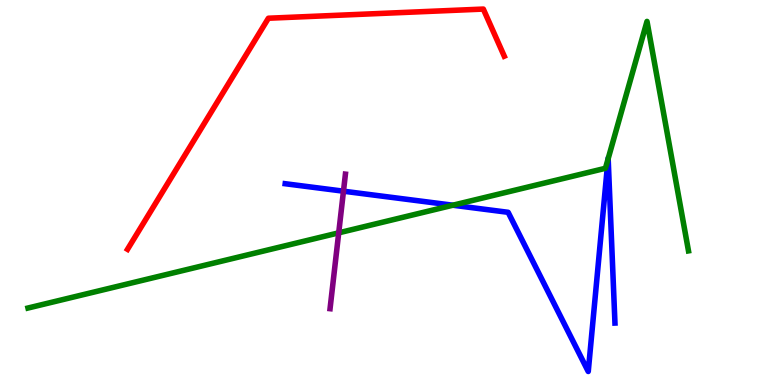[{'lines': ['blue', 'red'], 'intersections': []}, {'lines': ['green', 'red'], 'intersections': []}, {'lines': ['purple', 'red'], 'intersections': []}, {'lines': ['blue', 'green'], 'intersections': [{'x': 5.84, 'y': 4.67}, {'x': 7.85, 'y': 5.87}, {'x': 7.85, 'y': 5.88}]}, {'lines': ['blue', 'purple'], 'intersections': [{'x': 4.43, 'y': 5.03}]}, {'lines': ['green', 'purple'], 'intersections': [{'x': 4.37, 'y': 3.95}]}]